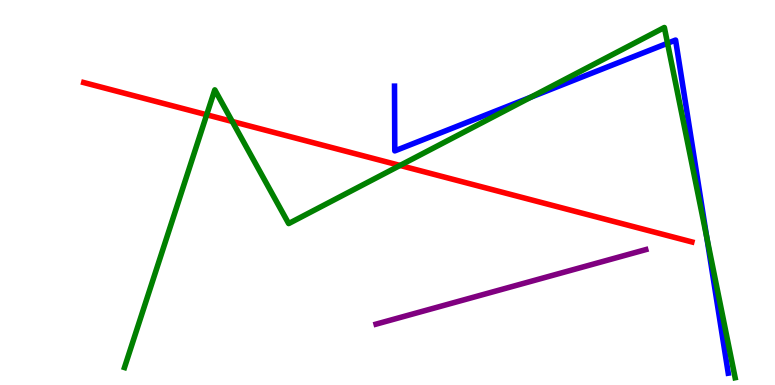[{'lines': ['blue', 'red'], 'intersections': []}, {'lines': ['green', 'red'], 'intersections': [{'x': 2.67, 'y': 7.02}, {'x': 3.0, 'y': 6.84}, {'x': 5.16, 'y': 5.7}]}, {'lines': ['purple', 'red'], 'intersections': []}, {'lines': ['blue', 'green'], 'intersections': [{'x': 6.85, 'y': 7.47}, {'x': 8.61, 'y': 8.88}, {'x': 9.12, 'y': 3.83}]}, {'lines': ['blue', 'purple'], 'intersections': []}, {'lines': ['green', 'purple'], 'intersections': []}]